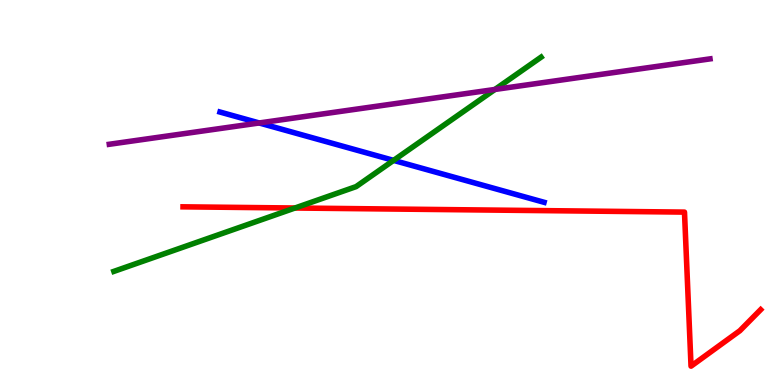[{'lines': ['blue', 'red'], 'intersections': []}, {'lines': ['green', 'red'], 'intersections': [{'x': 3.81, 'y': 4.6}]}, {'lines': ['purple', 'red'], 'intersections': []}, {'lines': ['blue', 'green'], 'intersections': [{'x': 5.08, 'y': 5.83}]}, {'lines': ['blue', 'purple'], 'intersections': [{'x': 3.34, 'y': 6.81}]}, {'lines': ['green', 'purple'], 'intersections': [{'x': 6.39, 'y': 7.68}]}]